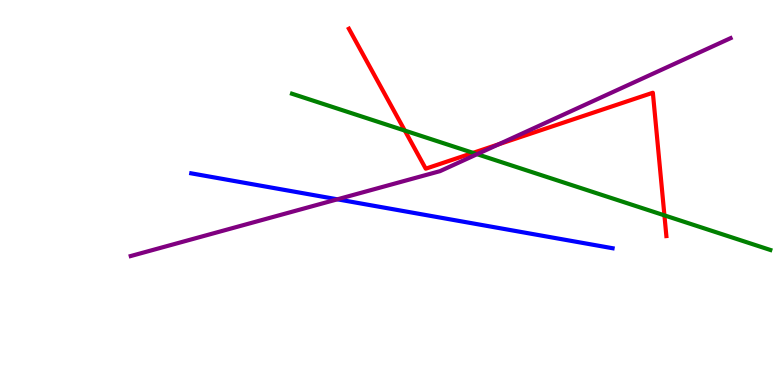[{'lines': ['blue', 'red'], 'intersections': []}, {'lines': ['green', 'red'], 'intersections': [{'x': 5.22, 'y': 6.61}, {'x': 6.1, 'y': 6.03}, {'x': 8.57, 'y': 4.41}]}, {'lines': ['purple', 'red'], 'intersections': [{'x': 6.43, 'y': 6.25}]}, {'lines': ['blue', 'green'], 'intersections': []}, {'lines': ['blue', 'purple'], 'intersections': [{'x': 4.35, 'y': 4.82}]}, {'lines': ['green', 'purple'], 'intersections': [{'x': 6.16, 'y': 6.0}]}]